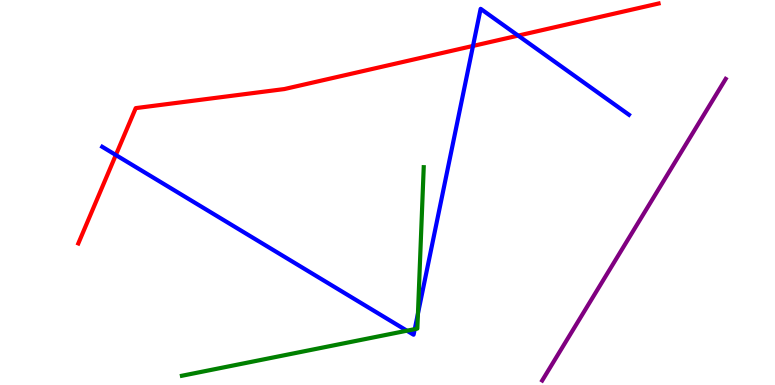[{'lines': ['blue', 'red'], 'intersections': [{'x': 1.49, 'y': 5.97}, {'x': 6.1, 'y': 8.81}, {'x': 6.69, 'y': 9.08}]}, {'lines': ['green', 'red'], 'intersections': []}, {'lines': ['purple', 'red'], 'intersections': []}, {'lines': ['blue', 'green'], 'intersections': [{'x': 5.25, 'y': 1.41}, {'x': 5.35, 'y': 1.45}, {'x': 5.39, 'y': 1.86}]}, {'lines': ['blue', 'purple'], 'intersections': []}, {'lines': ['green', 'purple'], 'intersections': []}]